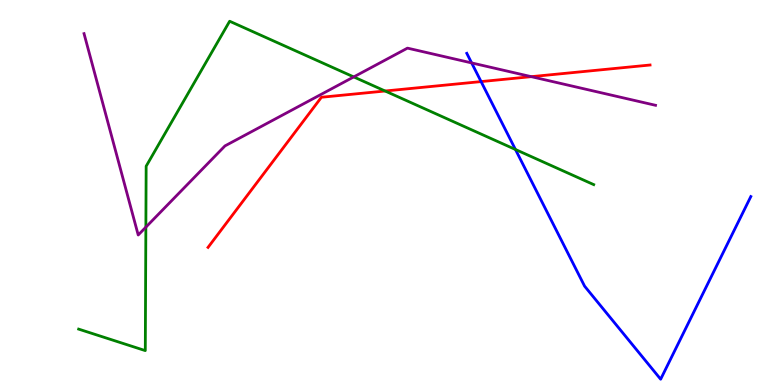[{'lines': ['blue', 'red'], 'intersections': [{'x': 6.21, 'y': 7.88}]}, {'lines': ['green', 'red'], 'intersections': [{'x': 4.97, 'y': 7.64}]}, {'lines': ['purple', 'red'], 'intersections': [{'x': 6.86, 'y': 8.01}]}, {'lines': ['blue', 'green'], 'intersections': [{'x': 6.65, 'y': 6.12}]}, {'lines': ['blue', 'purple'], 'intersections': [{'x': 6.09, 'y': 8.37}]}, {'lines': ['green', 'purple'], 'intersections': [{'x': 1.88, 'y': 4.1}, {'x': 4.56, 'y': 8.0}]}]